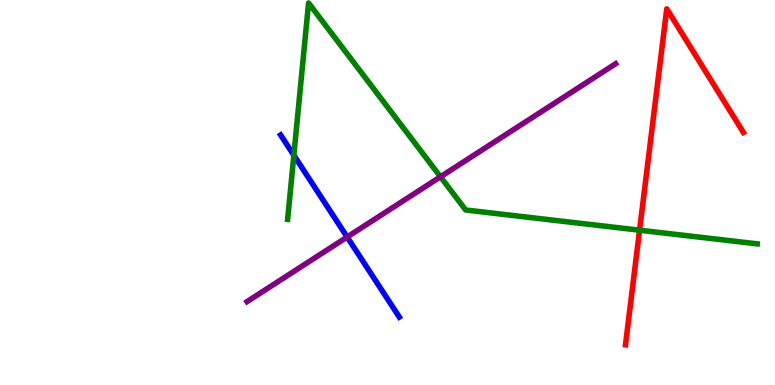[{'lines': ['blue', 'red'], 'intersections': []}, {'lines': ['green', 'red'], 'intersections': [{'x': 8.25, 'y': 4.02}]}, {'lines': ['purple', 'red'], 'intersections': []}, {'lines': ['blue', 'green'], 'intersections': [{'x': 3.79, 'y': 5.97}]}, {'lines': ['blue', 'purple'], 'intersections': [{'x': 4.48, 'y': 3.84}]}, {'lines': ['green', 'purple'], 'intersections': [{'x': 5.68, 'y': 5.41}]}]